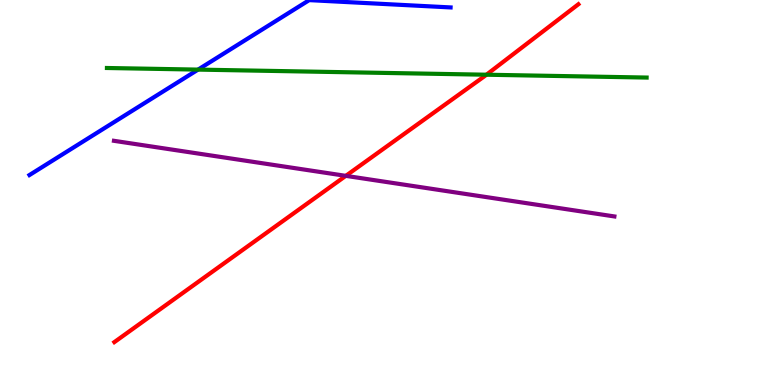[{'lines': ['blue', 'red'], 'intersections': []}, {'lines': ['green', 'red'], 'intersections': [{'x': 6.28, 'y': 8.06}]}, {'lines': ['purple', 'red'], 'intersections': [{'x': 4.46, 'y': 5.43}]}, {'lines': ['blue', 'green'], 'intersections': [{'x': 2.56, 'y': 8.19}]}, {'lines': ['blue', 'purple'], 'intersections': []}, {'lines': ['green', 'purple'], 'intersections': []}]